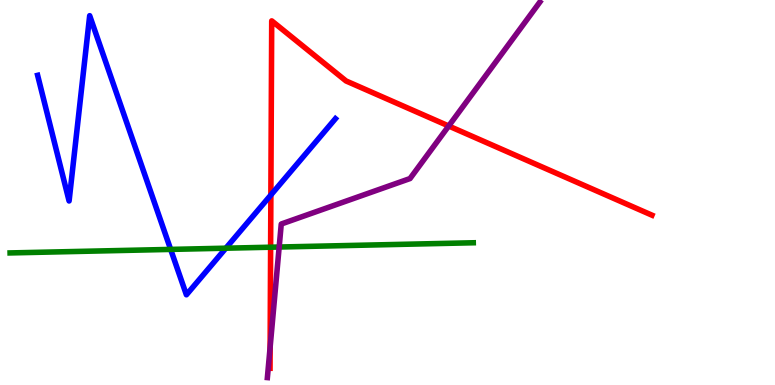[{'lines': ['blue', 'red'], 'intersections': [{'x': 3.5, 'y': 4.94}]}, {'lines': ['green', 'red'], 'intersections': [{'x': 3.49, 'y': 3.58}]}, {'lines': ['purple', 'red'], 'intersections': [{'x': 3.49, 'y': 0.983}, {'x': 5.79, 'y': 6.73}]}, {'lines': ['blue', 'green'], 'intersections': [{'x': 2.2, 'y': 3.52}, {'x': 2.91, 'y': 3.55}]}, {'lines': ['blue', 'purple'], 'intersections': []}, {'lines': ['green', 'purple'], 'intersections': [{'x': 3.6, 'y': 3.58}]}]